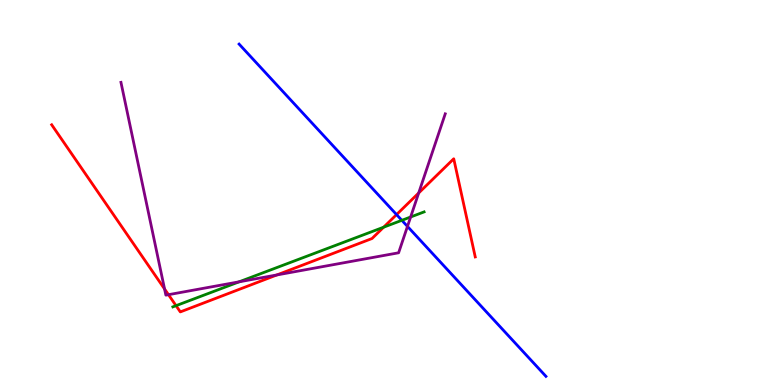[{'lines': ['blue', 'red'], 'intersections': [{'x': 5.12, 'y': 4.43}]}, {'lines': ['green', 'red'], 'intersections': [{'x': 2.27, 'y': 2.06}, {'x': 4.95, 'y': 4.1}]}, {'lines': ['purple', 'red'], 'intersections': [{'x': 2.12, 'y': 2.49}, {'x': 2.17, 'y': 2.35}, {'x': 3.57, 'y': 2.86}, {'x': 5.4, 'y': 4.99}]}, {'lines': ['blue', 'green'], 'intersections': [{'x': 5.19, 'y': 4.28}]}, {'lines': ['blue', 'purple'], 'intersections': [{'x': 5.26, 'y': 4.12}]}, {'lines': ['green', 'purple'], 'intersections': [{'x': 3.09, 'y': 2.68}, {'x': 5.3, 'y': 4.36}]}]